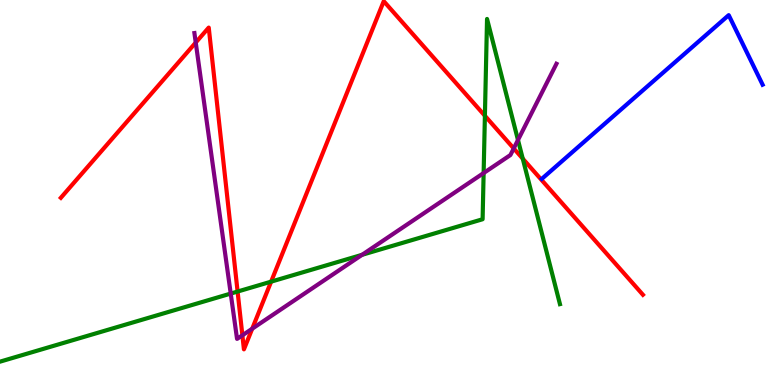[{'lines': ['blue', 'red'], 'intersections': []}, {'lines': ['green', 'red'], 'intersections': [{'x': 3.07, 'y': 2.43}, {'x': 3.5, 'y': 2.68}, {'x': 6.26, 'y': 6.99}, {'x': 6.75, 'y': 5.88}]}, {'lines': ['purple', 'red'], 'intersections': [{'x': 2.53, 'y': 8.89}, {'x': 3.13, 'y': 1.29}, {'x': 3.25, 'y': 1.46}, {'x': 6.63, 'y': 6.14}]}, {'lines': ['blue', 'green'], 'intersections': []}, {'lines': ['blue', 'purple'], 'intersections': []}, {'lines': ['green', 'purple'], 'intersections': [{'x': 2.98, 'y': 2.37}, {'x': 4.67, 'y': 3.38}, {'x': 6.24, 'y': 5.51}, {'x': 6.68, 'y': 6.36}]}]